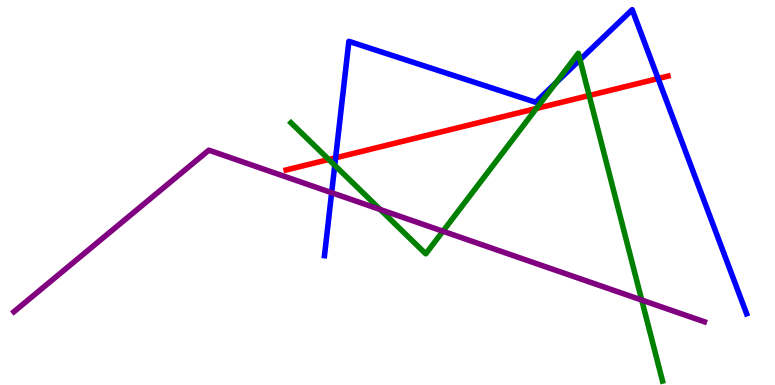[{'lines': ['blue', 'red'], 'intersections': [{'x': 4.33, 'y': 5.9}, {'x': 8.49, 'y': 7.96}]}, {'lines': ['green', 'red'], 'intersections': [{'x': 4.24, 'y': 5.86}, {'x': 6.92, 'y': 7.18}, {'x': 7.6, 'y': 7.52}]}, {'lines': ['purple', 'red'], 'intersections': []}, {'lines': ['blue', 'green'], 'intersections': [{'x': 4.32, 'y': 5.71}, {'x': 7.17, 'y': 7.85}, {'x': 7.48, 'y': 8.45}]}, {'lines': ['blue', 'purple'], 'intersections': [{'x': 4.28, 'y': 4.99}]}, {'lines': ['green', 'purple'], 'intersections': [{'x': 4.91, 'y': 4.56}, {'x': 5.72, 'y': 3.99}, {'x': 8.28, 'y': 2.21}]}]